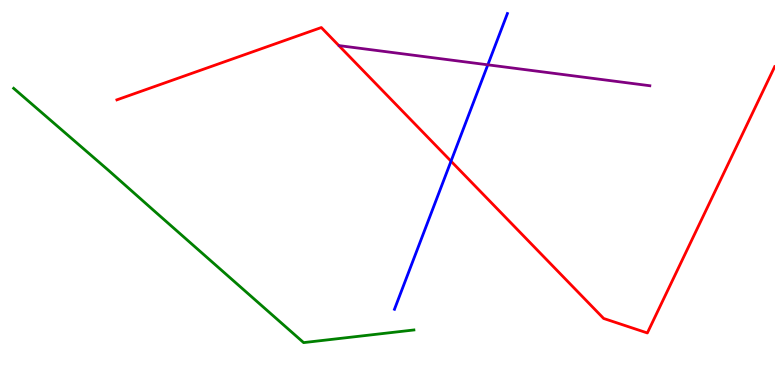[{'lines': ['blue', 'red'], 'intersections': [{'x': 5.82, 'y': 5.81}]}, {'lines': ['green', 'red'], 'intersections': []}, {'lines': ['purple', 'red'], 'intersections': []}, {'lines': ['blue', 'green'], 'intersections': []}, {'lines': ['blue', 'purple'], 'intersections': [{'x': 6.29, 'y': 8.32}]}, {'lines': ['green', 'purple'], 'intersections': []}]